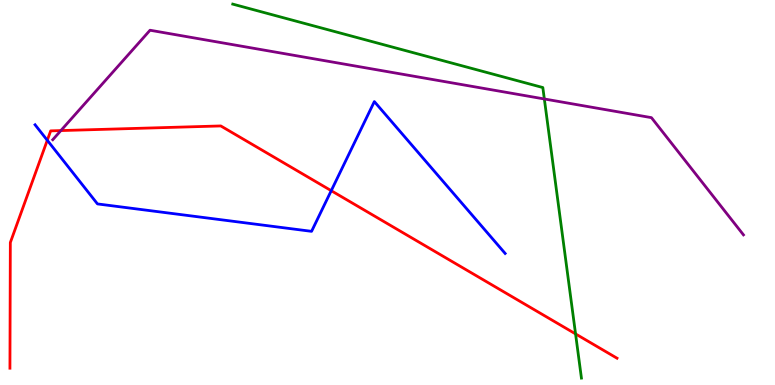[{'lines': ['blue', 'red'], 'intersections': [{'x': 0.61, 'y': 6.36}, {'x': 4.27, 'y': 5.05}]}, {'lines': ['green', 'red'], 'intersections': [{'x': 7.43, 'y': 1.33}]}, {'lines': ['purple', 'red'], 'intersections': [{'x': 0.786, 'y': 6.61}]}, {'lines': ['blue', 'green'], 'intersections': []}, {'lines': ['blue', 'purple'], 'intersections': []}, {'lines': ['green', 'purple'], 'intersections': [{'x': 7.02, 'y': 7.43}]}]